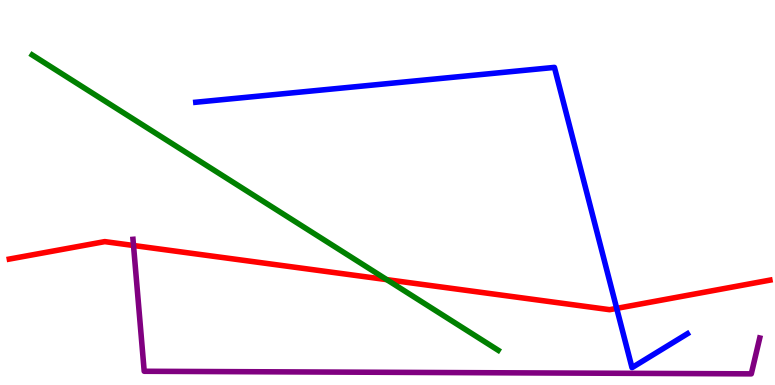[{'lines': ['blue', 'red'], 'intersections': [{'x': 7.96, 'y': 1.99}]}, {'lines': ['green', 'red'], 'intersections': [{'x': 4.99, 'y': 2.74}]}, {'lines': ['purple', 'red'], 'intersections': [{'x': 1.72, 'y': 3.62}]}, {'lines': ['blue', 'green'], 'intersections': []}, {'lines': ['blue', 'purple'], 'intersections': []}, {'lines': ['green', 'purple'], 'intersections': []}]